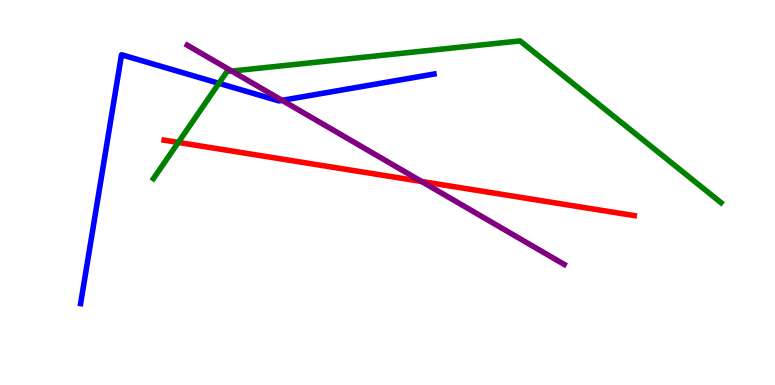[{'lines': ['blue', 'red'], 'intersections': []}, {'lines': ['green', 'red'], 'intersections': [{'x': 2.3, 'y': 6.3}]}, {'lines': ['purple', 'red'], 'intersections': [{'x': 5.44, 'y': 5.29}]}, {'lines': ['blue', 'green'], 'intersections': [{'x': 2.82, 'y': 7.84}]}, {'lines': ['blue', 'purple'], 'intersections': [{'x': 3.64, 'y': 7.39}]}, {'lines': ['green', 'purple'], 'intersections': [{'x': 2.99, 'y': 8.15}]}]